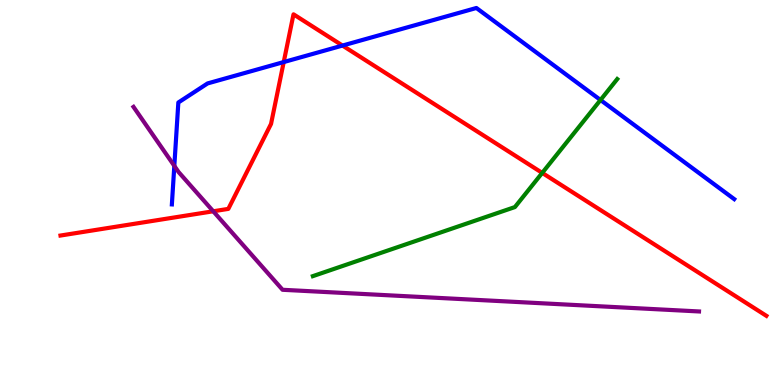[{'lines': ['blue', 'red'], 'intersections': [{'x': 3.66, 'y': 8.39}, {'x': 4.42, 'y': 8.82}]}, {'lines': ['green', 'red'], 'intersections': [{'x': 7.0, 'y': 5.51}]}, {'lines': ['purple', 'red'], 'intersections': [{'x': 2.75, 'y': 4.51}]}, {'lines': ['blue', 'green'], 'intersections': [{'x': 7.75, 'y': 7.4}]}, {'lines': ['blue', 'purple'], 'intersections': [{'x': 2.25, 'y': 5.69}]}, {'lines': ['green', 'purple'], 'intersections': []}]